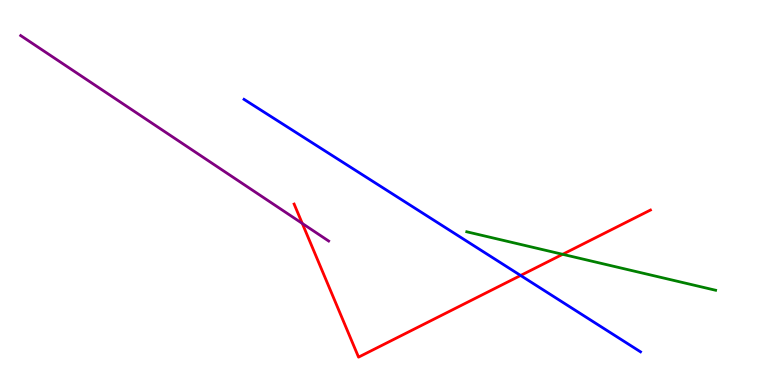[{'lines': ['blue', 'red'], 'intersections': [{'x': 6.72, 'y': 2.84}]}, {'lines': ['green', 'red'], 'intersections': [{'x': 7.26, 'y': 3.39}]}, {'lines': ['purple', 'red'], 'intersections': [{'x': 3.9, 'y': 4.2}]}, {'lines': ['blue', 'green'], 'intersections': []}, {'lines': ['blue', 'purple'], 'intersections': []}, {'lines': ['green', 'purple'], 'intersections': []}]